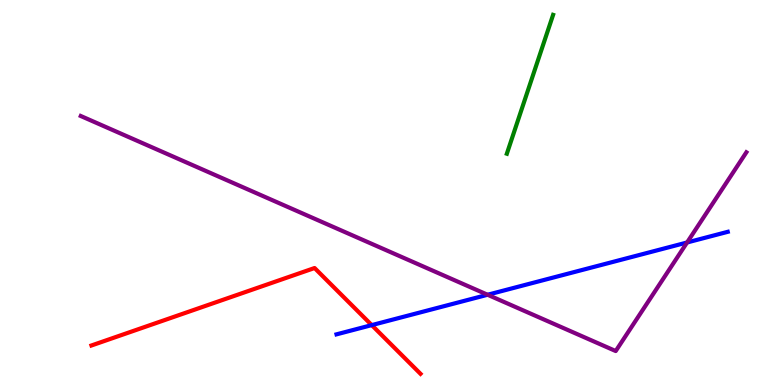[{'lines': ['blue', 'red'], 'intersections': [{'x': 4.8, 'y': 1.56}]}, {'lines': ['green', 'red'], 'intersections': []}, {'lines': ['purple', 'red'], 'intersections': []}, {'lines': ['blue', 'green'], 'intersections': []}, {'lines': ['blue', 'purple'], 'intersections': [{'x': 6.29, 'y': 2.34}, {'x': 8.87, 'y': 3.7}]}, {'lines': ['green', 'purple'], 'intersections': []}]